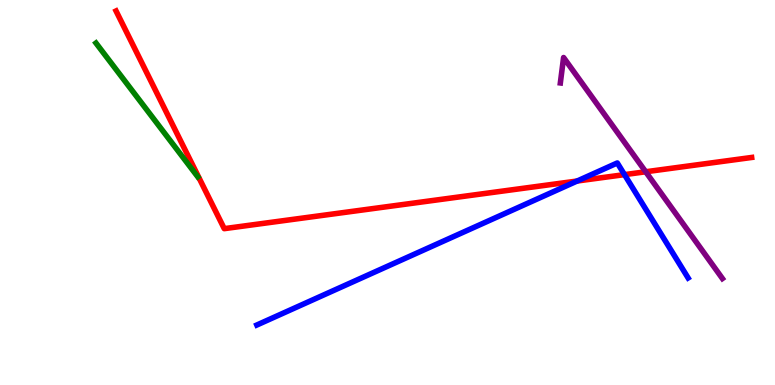[{'lines': ['blue', 'red'], 'intersections': [{'x': 7.45, 'y': 5.3}, {'x': 8.06, 'y': 5.46}]}, {'lines': ['green', 'red'], 'intersections': []}, {'lines': ['purple', 'red'], 'intersections': [{'x': 8.33, 'y': 5.54}]}, {'lines': ['blue', 'green'], 'intersections': []}, {'lines': ['blue', 'purple'], 'intersections': []}, {'lines': ['green', 'purple'], 'intersections': []}]